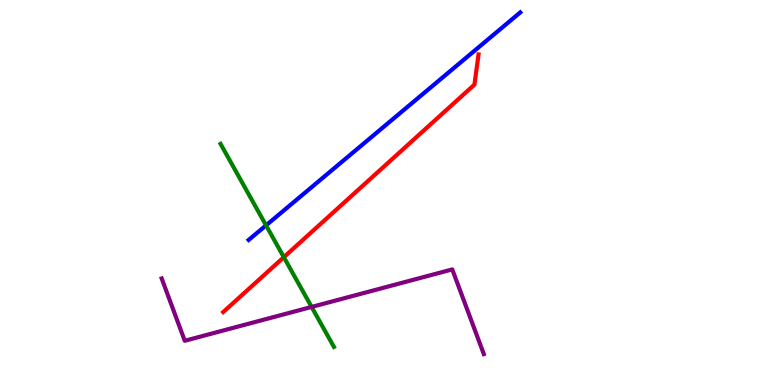[{'lines': ['blue', 'red'], 'intersections': []}, {'lines': ['green', 'red'], 'intersections': [{'x': 3.66, 'y': 3.32}]}, {'lines': ['purple', 'red'], 'intersections': []}, {'lines': ['blue', 'green'], 'intersections': [{'x': 3.43, 'y': 4.15}]}, {'lines': ['blue', 'purple'], 'intersections': []}, {'lines': ['green', 'purple'], 'intersections': [{'x': 4.02, 'y': 2.03}]}]